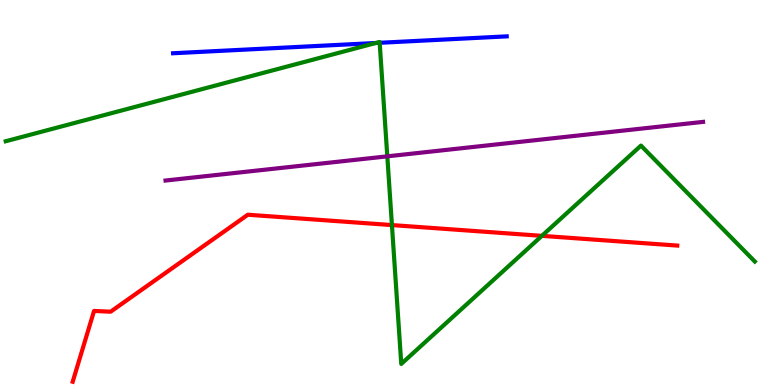[{'lines': ['blue', 'red'], 'intersections': []}, {'lines': ['green', 'red'], 'intersections': [{'x': 5.06, 'y': 4.15}, {'x': 6.99, 'y': 3.87}]}, {'lines': ['purple', 'red'], 'intersections': []}, {'lines': ['blue', 'green'], 'intersections': [{'x': 4.85, 'y': 8.88}, {'x': 4.9, 'y': 8.89}]}, {'lines': ['blue', 'purple'], 'intersections': []}, {'lines': ['green', 'purple'], 'intersections': [{'x': 5.0, 'y': 5.94}]}]